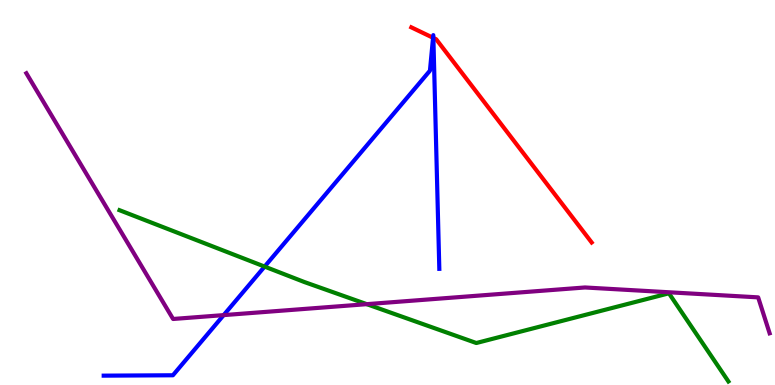[{'lines': ['blue', 'red'], 'intersections': [{'x': 5.59, 'y': 9.02}, {'x': 5.59, 'y': 9.02}]}, {'lines': ['green', 'red'], 'intersections': []}, {'lines': ['purple', 'red'], 'intersections': []}, {'lines': ['blue', 'green'], 'intersections': [{'x': 3.41, 'y': 3.08}]}, {'lines': ['blue', 'purple'], 'intersections': [{'x': 2.89, 'y': 1.82}]}, {'lines': ['green', 'purple'], 'intersections': [{'x': 4.73, 'y': 2.1}]}]